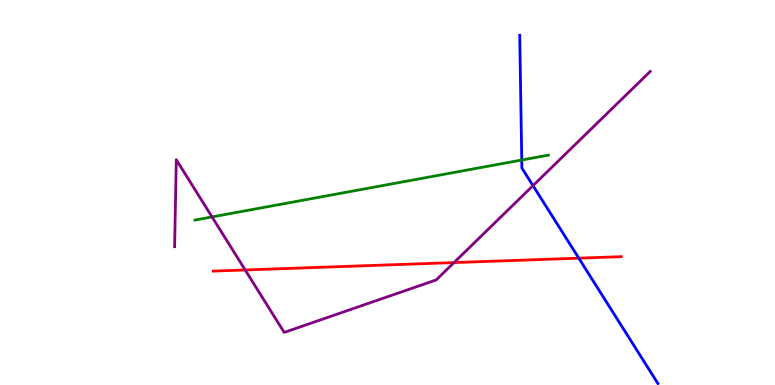[{'lines': ['blue', 'red'], 'intersections': [{'x': 7.47, 'y': 3.29}]}, {'lines': ['green', 'red'], 'intersections': []}, {'lines': ['purple', 'red'], 'intersections': [{'x': 3.16, 'y': 2.99}, {'x': 5.86, 'y': 3.18}]}, {'lines': ['blue', 'green'], 'intersections': [{'x': 6.73, 'y': 5.84}]}, {'lines': ['blue', 'purple'], 'intersections': [{'x': 6.88, 'y': 5.18}]}, {'lines': ['green', 'purple'], 'intersections': [{'x': 2.74, 'y': 4.37}]}]